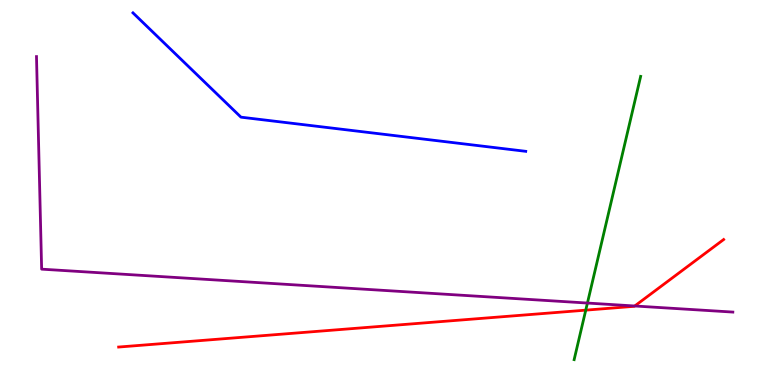[{'lines': ['blue', 'red'], 'intersections': []}, {'lines': ['green', 'red'], 'intersections': [{'x': 7.56, 'y': 1.94}]}, {'lines': ['purple', 'red'], 'intersections': [{'x': 8.19, 'y': 2.05}]}, {'lines': ['blue', 'green'], 'intersections': []}, {'lines': ['blue', 'purple'], 'intersections': []}, {'lines': ['green', 'purple'], 'intersections': [{'x': 7.58, 'y': 2.13}]}]